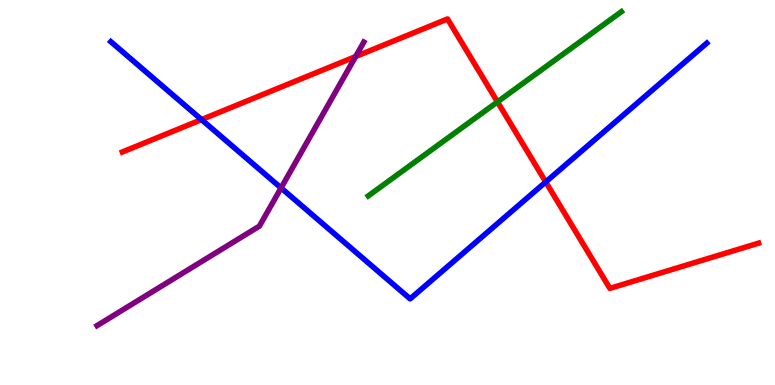[{'lines': ['blue', 'red'], 'intersections': [{'x': 2.6, 'y': 6.89}, {'x': 7.04, 'y': 5.27}]}, {'lines': ['green', 'red'], 'intersections': [{'x': 6.42, 'y': 7.35}]}, {'lines': ['purple', 'red'], 'intersections': [{'x': 4.59, 'y': 8.53}]}, {'lines': ['blue', 'green'], 'intersections': []}, {'lines': ['blue', 'purple'], 'intersections': [{'x': 3.63, 'y': 5.12}]}, {'lines': ['green', 'purple'], 'intersections': []}]